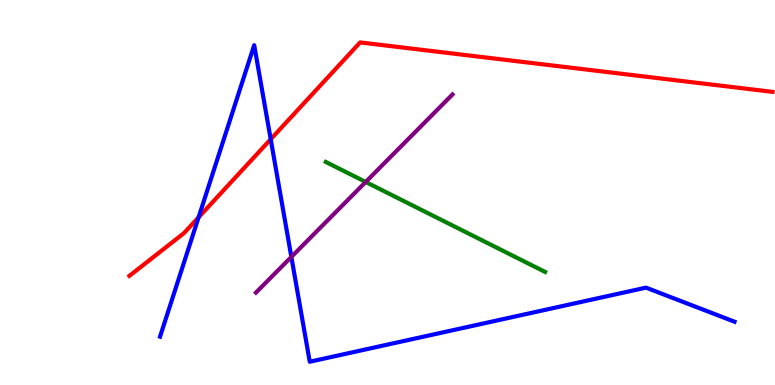[{'lines': ['blue', 'red'], 'intersections': [{'x': 2.56, 'y': 4.36}, {'x': 3.49, 'y': 6.38}]}, {'lines': ['green', 'red'], 'intersections': []}, {'lines': ['purple', 'red'], 'intersections': []}, {'lines': ['blue', 'green'], 'intersections': []}, {'lines': ['blue', 'purple'], 'intersections': [{'x': 3.76, 'y': 3.33}]}, {'lines': ['green', 'purple'], 'intersections': [{'x': 4.72, 'y': 5.27}]}]